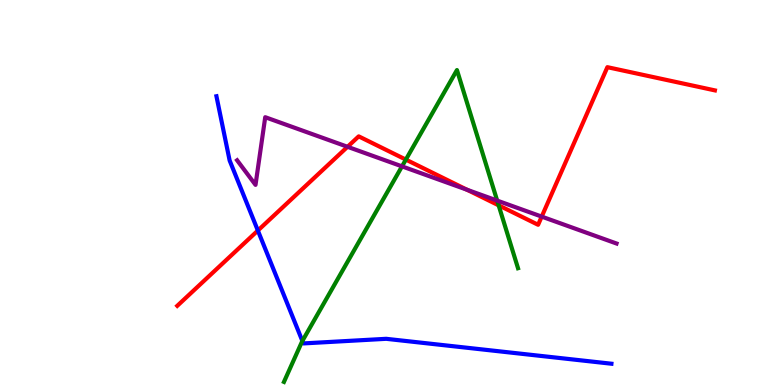[{'lines': ['blue', 'red'], 'intersections': [{'x': 3.33, 'y': 4.01}]}, {'lines': ['green', 'red'], 'intersections': [{'x': 5.24, 'y': 5.85}, {'x': 6.43, 'y': 4.67}]}, {'lines': ['purple', 'red'], 'intersections': [{'x': 4.48, 'y': 6.19}, {'x': 6.03, 'y': 5.07}, {'x': 6.99, 'y': 4.37}]}, {'lines': ['blue', 'green'], 'intersections': [{'x': 3.9, 'y': 1.14}]}, {'lines': ['blue', 'purple'], 'intersections': []}, {'lines': ['green', 'purple'], 'intersections': [{'x': 5.19, 'y': 5.68}, {'x': 6.42, 'y': 4.79}]}]